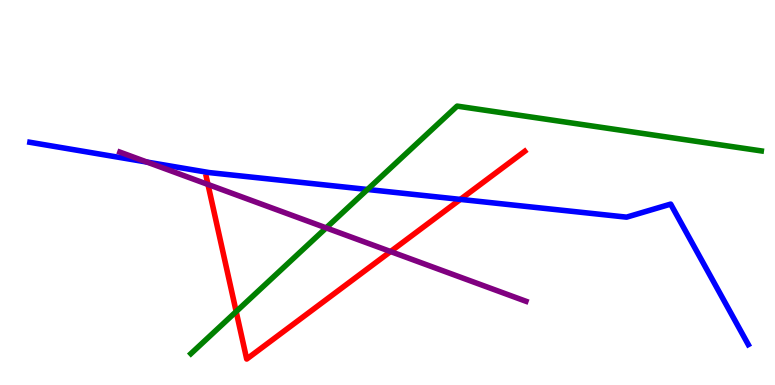[{'lines': ['blue', 'red'], 'intersections': [{'x': 5.94, 'y': 4.82}]}, {'lines': ['green', 'red'], 'intersections': [{'x': 3.05, 'y': 1.91}]}, {'lines': ['purple', 'red'], 'intersections': [{'x': 2.68, 'y': 5.21}, {'x': 5.04, 'y': 3.47}]}, {'lines': ['blue', 'green'], 'intersections': [{'x': 4.74, 'y': 5.08}]}, {'lines': ['blue', 'purple'], 'intersections': [{'x': 1.9, 'y': 5.79}]}, {'lines': ['green', 'purple'], 'intersections': [{'x': 4.21, 'y': 4.08}]}]